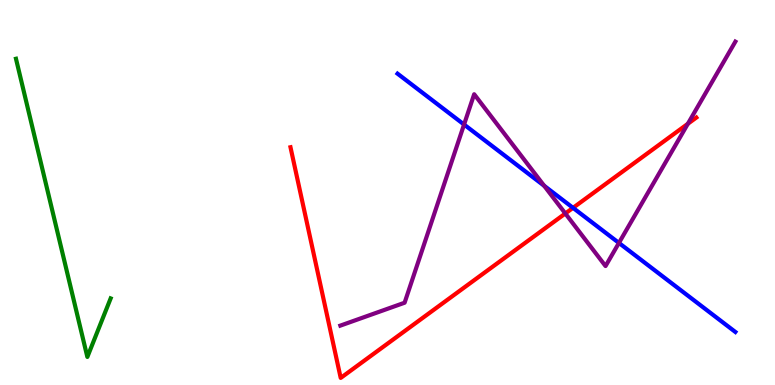[{'lines': ['blue', 'red'], 'intersections': [{'x': 7.39, 'y': 4.6}]}, {'lines': ['green', 'red'], 'intersections': []}, {'lines': ['purple', 'red'], 'intersections': [{'x': 7.29, 'y': 4.46}, {'x': 8.88, 'y': 6.78}]}, {'lines': ['blue', 'green'], 'intersections': []}, {'lines': ['blue', 'purple'], 'intersections': [{'x': 5.99, 'y': 6.77}, {'x': 7.02, 'y': 5.18}, {'x': 7.99, 'y': 3.69}]}, {'lines': ['green', 'purple'], 'intersections': []}]